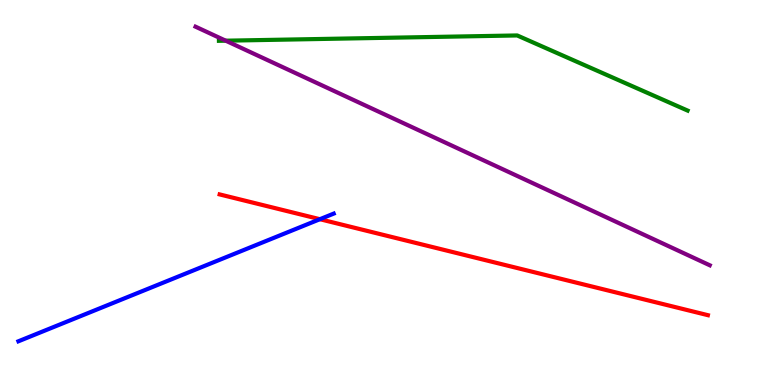[{'lines': ['blue', 'red'], 'intersections': [{'x': 4.13, 'y': 4.31}]}, {'lines': ['green', 'red'], 'intersections': []}, {'lines': ['purple', 'red'], 'intersections': []}, {'lines': ['blue', 'green'], 'intersections': []}, {'lines': ['blue', 'purple'], 'intersections': []}, {'lines': ['green', 'purple'], 'intersections': [{'x': 2.91, 'y': 8.94}]}]